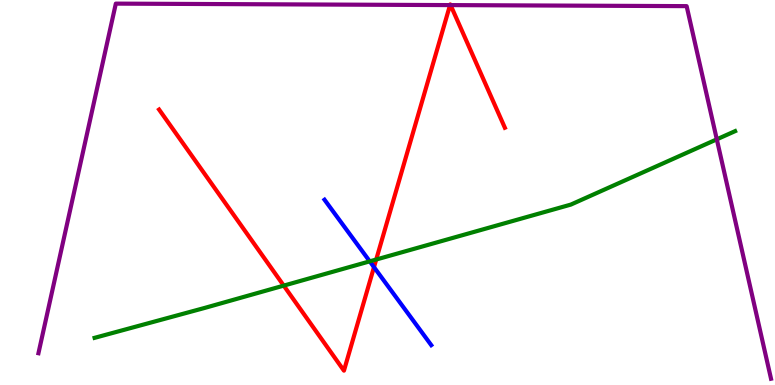[{'lines': ['blue', 'red'], 'intersections': [{'x': 4.83, 'y': 3.06}]}, {'lines': ['green', 'red'], 'intersections': [{'x': 3.66, 'y': 2.58}, {'x': 4.85, 'y': 3.26}]}, {'lines': ['purple', 'red'], 'intersections': [{'x': 5.81, 'y': 9.87}, {'x': 5.81, 'y': 9.87}]}, {'lines': ['blue', 'green'], 'intersections': [{'x': 4.77, 'y': 3.21}]}, {'lines': ['blue', 'purple'], 'intersections': []}, {'lines': ['green', 'purple'], 'intersections': [{'x': 9.25, 'y': 6.38}]}]